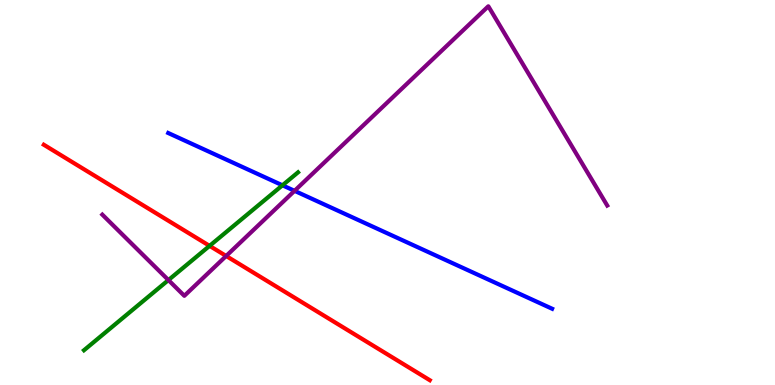[{'lines': ['blue', 'red'], 'intersections': []}, {'lines': ['green', 'red'], 'intersections': [{'x': 2.7, 'y': 3.61}]}, {'lines': ['purple', 'red'], 'intersections': [{'x': 2.92, 'y': 3.35}]}, {'lines': ['blue', 'green'], 'intersections': [{'x': 3.64, 'y': 5.19}]}, {'lines': ['blue', 'purple'], 'intersections': [{'x': 3.8, 'y': 5.04}]}, {'lines': ['green', 'purple'], 'intersections': [{'x': 2.17, 'y': 2.73}]}]